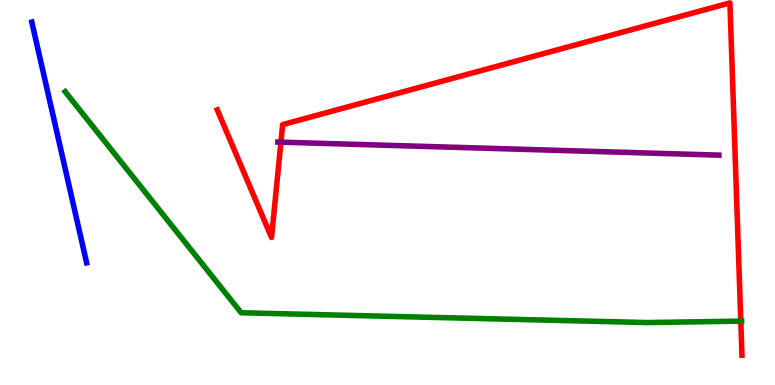[{'lines': ['blue', 'red'], 'intersections': []}, {'lines': ['green', 'red'], 'intersections': [{'x': 9.56, 'y': 1.66}]}, {'lines': ['purple', 'red'], 'intersections': [{'x': 3.62, 'y': 6.31}]}, {'lines': ['blue', 'green'], 'intersections': []}, {'lines': ['blue', 'purple'], 'intersections': []}, {'lines': ['green', 'purple'], 'intersections': []}]